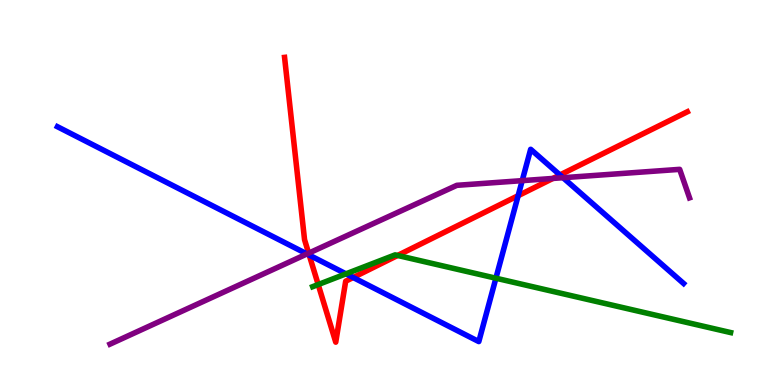[{'lines': ['blue', 'red'], 'intersections': [{'x': 3.99, 'y': 3.37}, {'x': 4.56, 'y': 2.79}, {'x': 6.69, 'y': 4.92}, {'x': 7.22, 'y': 5.46}]}, {'lines': ['green', 'red'], 'intersections': [{'x': 4.11, 'y': 2.61}, {'x': 5.13, 'y': 3.36}]}, {'lines': ['purple', 'red'], 'intersections': [{'x': 3.98, 'y': 3.42}, {'x': 7.13, 'y': 5.37}]}, {'lines': ['blue', 'green'], 'intersections': [{'x': 4.46, 'y': 2.89}, {'x': 6.4, 'y': 2.77}]}, {'lines': ['blue', 'purple'], 'intersections': [{'x': 3.96, 'y': 3.4}, {'x': 6.74, 'y': 5.31}, {'x': 7.27, 'y': 5.38}]}, {'lines': ['green', 'purple'], 'intersections': []}]